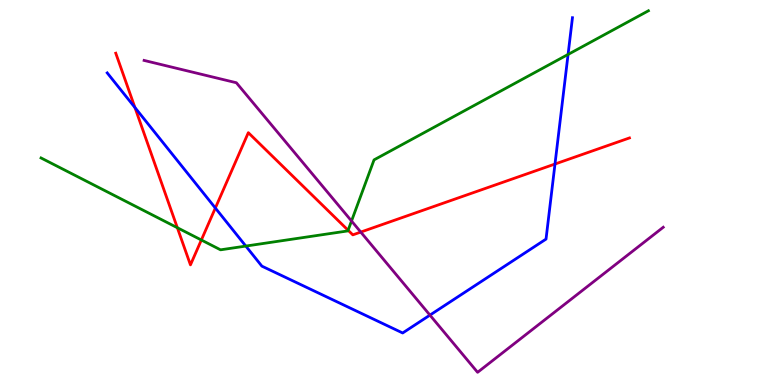[{'lines': ['blue', 'red'], 'intersections': [{'x': 1.74, 'y': 7.21}, {'x': 2.78, 'y': 4.6}, {'x': 7.16, 'y': 5.74}]}, {'lines': ['green', 'red'], 'intersections': [{'x': 2.29, 'y': 4.09}, {'x': 2.6, 'y': 3.77}, {'x': 4.49, 'y': 4.02}]}, {'lines': ['purple', 'red'], 'intersections': [{'x': 4.65, 'y': 3.97}]}, {'lines': ['blue', 'green'], 'intersections': [{'x': 3.17, 'y': 3.61}, {'x': 7.33, 'y': 8.59}]}, {'lines': ['blue', 'purple'], 'intersections': [{'x': 5.55, 'y': 1.82}]}, {'lines': ['green', 'purple'], 'intersections': [{'x': 4.54, 'y': 4.26}]}]